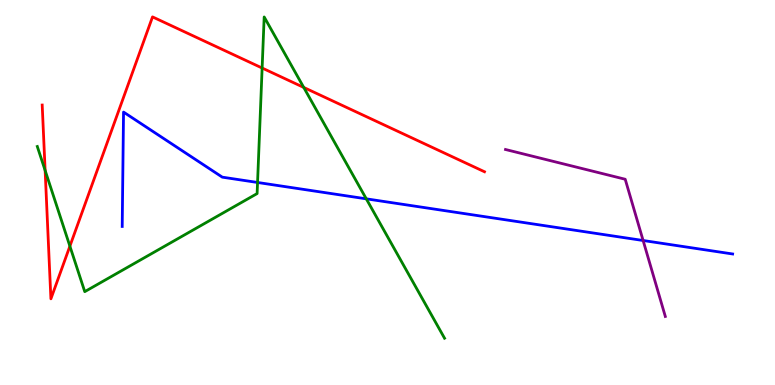[{'lines': ['blue', 'red'], 'intersections': []}, {'lines': ['green', 'red'], 'intersections': [{'x': 0.582, 'y': 5.57}, {'x': 0.902, 'y': 3.61}, {'x': 3.38, 'y': 8.23}, {'x': 3.92, 'y': 7.73}]}, {'lines': ['purple', 'red'], 'intersections': []}, {'lines': ['blue', 'green'], 'intersections': [{'x': 3.32, 'y': 5.26}, {'x': 4.73, 'y': 4.84}]}, {'lines': ['blue', 'purple'], 'intersections': [{'x': 8.3, 'y': 3.75}]}, {'lines': ['green', 'purple'], 'intersections': []}]